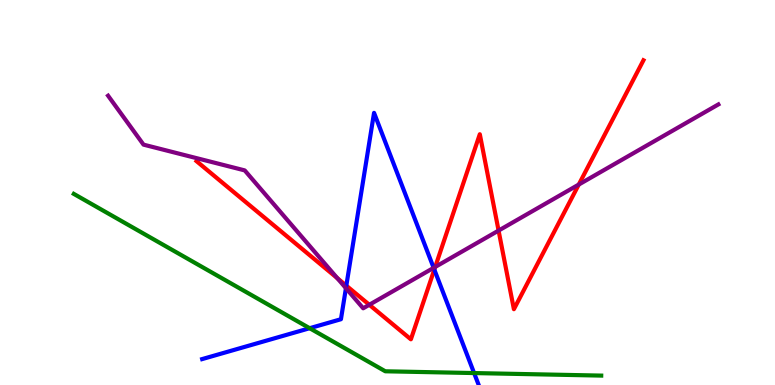[{'lines': ['blue', 'red'], 'intersections': [{'x': 4.47, 'y': 2.58}, {'x': 5.6, 'y': 3.0}]}, {'lines': ['green', 'red'], 'intersections': []}, {'lines': ['purple', 'red'], 'intersections': [{'x': 4.35, 'y': 2.78}, {'x': 4.77, 'y': 2.08}, {'x': 5.62, 'y': 3.07}, {'x': 6.43, 'y': 4.01}, {'x': 7.47, 'y': 5.21}]}, {'lines': ['blue', 'green'], 'intersections': [{'x': 4.0, 'y': 1.48}, {'x': 6.12, 'y': 0.31}]}, {'lines': ['blue', 'purple'], 'intersections': [{'x': 4.46, 'y': 2.51}, {'x': 5.6, 'y': 3.04}]}, {'lines': ['green', 'purple'], 'intersections': []}]